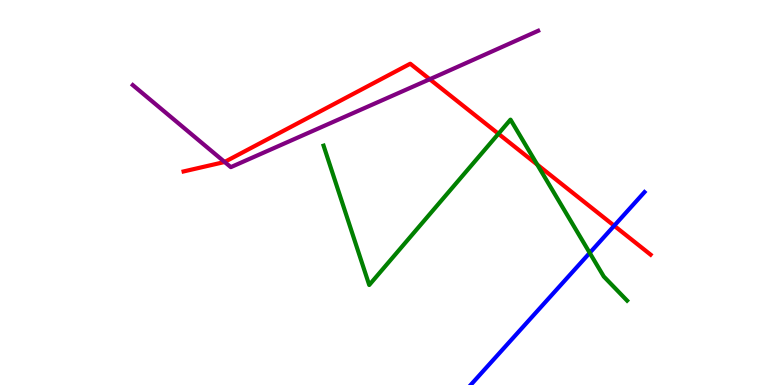[{'lines': ['blue', 'red'], 'intersections': [{'x': 7.93, 'y': 4.14}]}, {'lines': ['green', 'red'], 'intersections': [{'x': 6.43, 'y': 6.53}, {'x': 6.93, 'y': 5.72}]}, {'lines': ['purple', 'red'], 'intersections': [{'x': 2.9, 'y': 5.79}, {'x': 5.55, 'y': 7.94}]}, {'lines': ['blue', 'green'], 'intersections': [{'x': 7.61, 'y': 3.43}]}, {'lines': ['blue', 'purple'], 'intersections': []}, {'lines': ['green', 'purple'], 'intersections': []}]